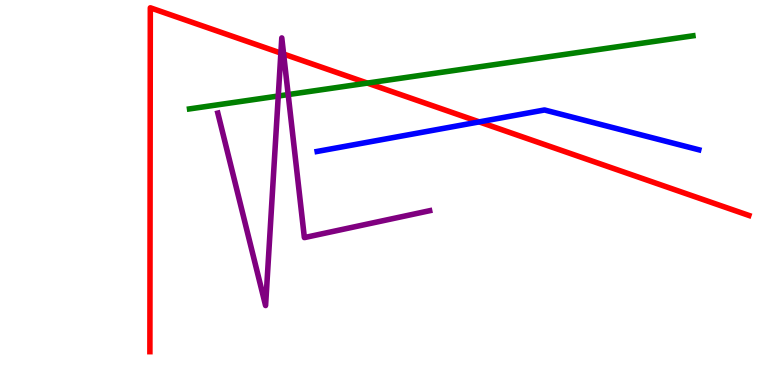[{'lines': ['blue', 'red'], 'intersections': [{'x': 6.18, 'y': 6.83}]}, {'lines': ['green', 'red'], 'intersections': [{'x': 4.74, 'y': 7.84}]}, {'lines': ['purple', 'red'], 'intersections': [{'x': 3.62, 'y': 8.62}, {'x': 3.66, 'y': 8.6}]}, {'lines': ['blue', 'green'], 'intersections': []}, {'lines': ['blue', 'purple'], 'intersections': []}, {'lines': ['green', 'purple'], 'intersections': [{'x': 3.59, 'y': 7.51}, {'x': 3.72, 'y': 7.54}]}]